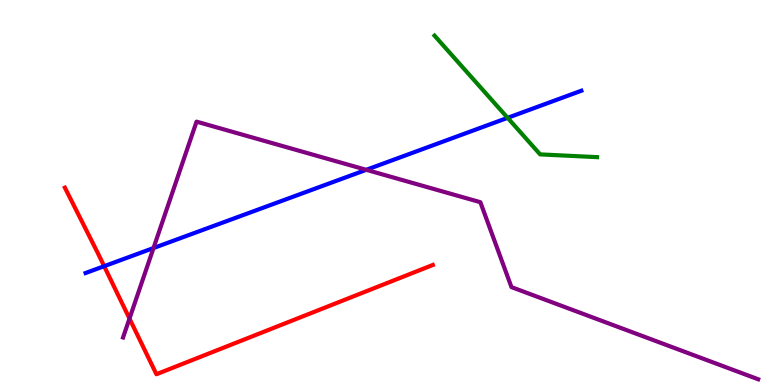[{'lines': ['blue', 'red'], 'intersections': [{'x': 1.34, 'y': 3.09}]}, {'lines': ['green', 'red'], 'intersections': []}, {'lines': ['purple', 'red'], 'intersections': [{'x': 1.67, 'y': 1.73}]}, {'lines': ['blue', 'green'], 'intersections': [{'x': 6.55, 'y': 6.94}]}, {'lines': ['blue', 'purple'], 'intersections': [{'x': 1.98, 'y': 3.56}, {'x': 4.73, 'y': 5.59}]}, {'lines': ['green', 'purple'], 'intersections': []}]